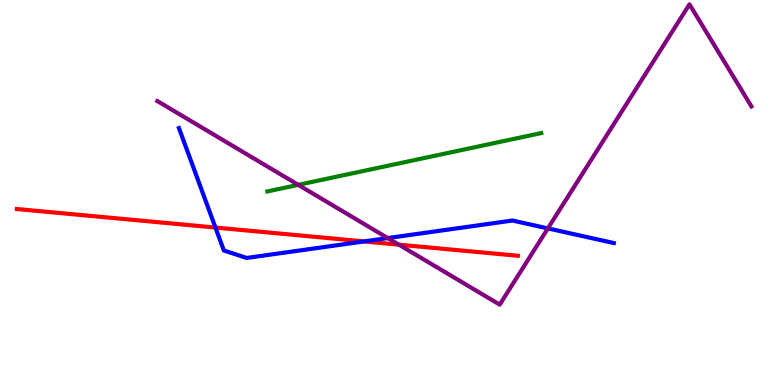[{'lines': ['blue', 'red'], 'intersections': [{'x': 2.78, 'y': 4.09}, {'x': 4.7, 'y': 3.73}]}, {'lines': ['green', 'red'], 'intersections': []}, {'lines': ['purple', 'red'], 'intersections': [{'x': 5.15, 'y': 3.64}]}, {'lines': ['blue', 'green'], 'intersections': []}, {'lines': ['blue', 'purple'], 'intersections': [{'x': 5.0, 'y': 3.82}, {'x': 7.07, 'y': 4.07}]}, {'lines': ['green', 'purple'], 'intersections': [{'x': 3.85, 'y': 5.2}]}]